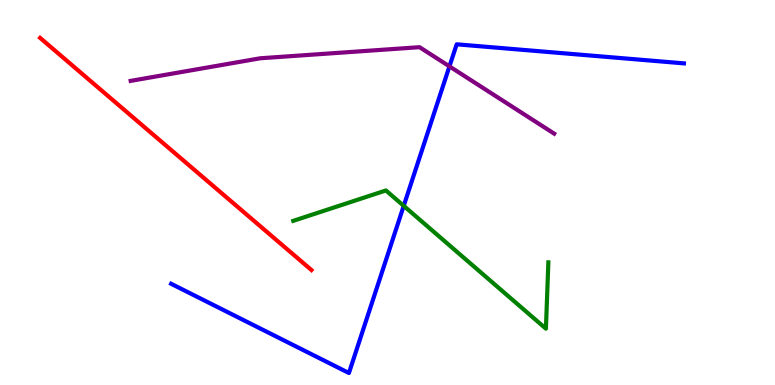[{'lines': ['blue', 'red'], 'intersections': []}, {'lines': ['green', 'red'], 'intersections': []}, {'lines': ['purple', 'red'], 'intersections': []}, {'lines': ['blue', 'green'], 'intersections': [{'x': 5.21, 'y': 4.65}]}, {'lines': ['blue', 'purple'], 'intersections': [{'x': 5.8, 'y': 8.28}]}, {'lines': ['green', 'purple'], 'intersections': []}]